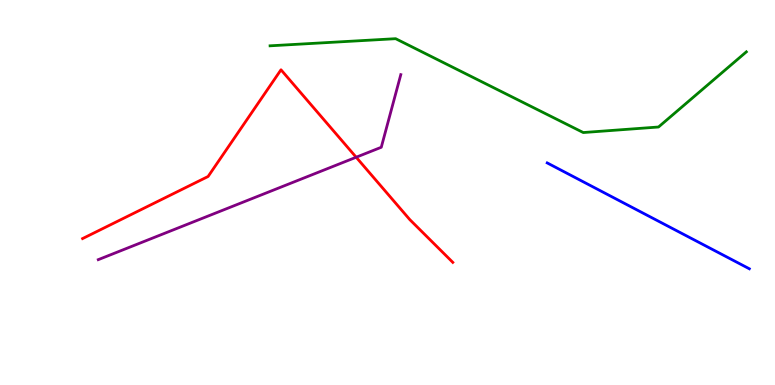[{'lines': ['blue', 'red'], 'intersections': []}, {'lines': ['green', 'red'], 'intersections': []}, {'lines': ['purple', 'red'], 'intersections': [{'x': 4.6, 'y': 5.92}]}, {'lines': ['blue', 'green'], 'intersections': []}, {'lines': ['blue', 'purple'], 'intersections': []}, {'lines': ['green', 'purple'], 'intersections': []}]